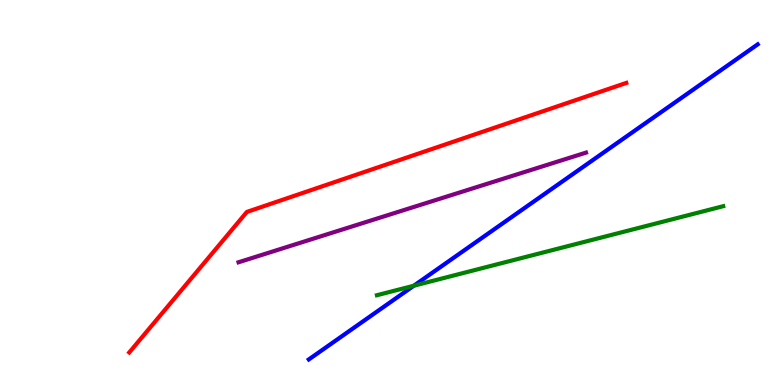[{'lines': ['blue', 'red'], 'intersections': []}, {'lines': ['green', 'red'], 'intersections': []}, {'lines': ['purple', 'red'], 'intersections': []}, {'lines': ['blue', 'green'], 'intersections': [{'x': 5.34, 'y': 2.58}]}, {'lines': ['blue', 'purple'], 'intersections': []}, {'lines': ['green', 'purple'], 'intersections': []}]